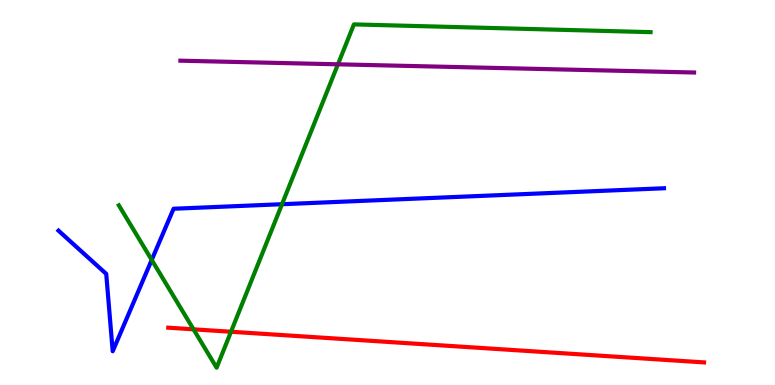[{'lines': ['blue', 'red'], 'intersections': []}, {'lines': ['green', 'red'], 'intersections': [{'x': 2.5, 'y': 1.45}, {'x': 2.98, 'y': 1.38}]}, {'lines': ['purple', 'red'], 'intersections': []}, {'lines': ['blue', 'green'], 'intersections': [{'x': 1.96, 'y': 3.25}, {'x': 3.64, 'y': 4.7}]}, {'lines': ['blue', 'purple'], 'intersections': []}, {'lines': ['green', 'purple'], 'intersections': [{'x': 4.36, 'y': 8.33}]}]